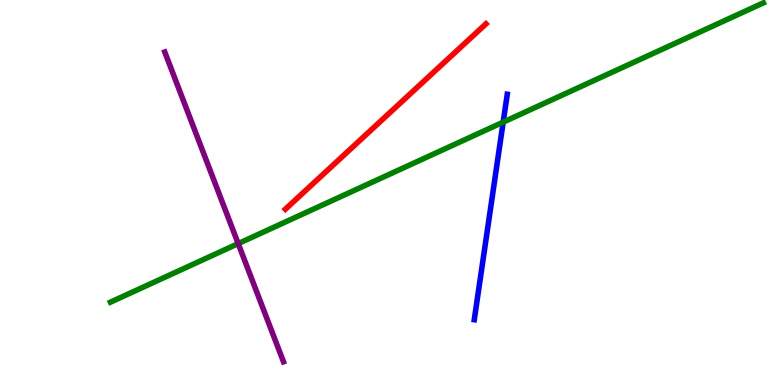[{'lines': ['blue', 'red'], 'intersections': []}, {'lines': ['green', 'red'], 'intersections': []}, {'lines': ['purple', 'red'], 'intersections': []}, {'lines': ['blue', 'green'], 'intersections': [{'x': 6.49, 'y': 6.83}]}, {'lines': ['blue', 'purple'], 'intersections': []}, {'lines': ['green', 'purple'], 'intersections': [{'x': 3.07, 'y': 3.67}]}]